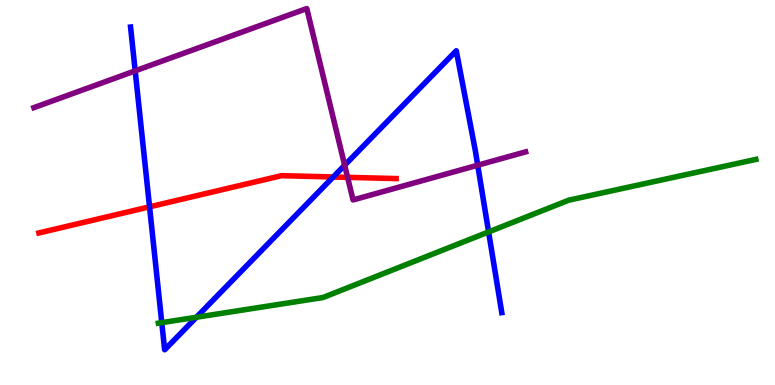[{'lines': ['blue', 'red'], 'intersections': [{'x': 1.93, 'y': 4.63}, {'x': 4.3, 'y': 5.4}]}, {'lines': ['green', 'red'], 'intersections': []}, {'lines': ['purple', 'red'], 'intersections': [{'x': 4.49, 'y': 5.39}]}, {'lines': ['blue', 'green'], 'intersections': [{'x': 2.09, 'y': 1.62}, {'x': 2.53, 'y': 1.76}, {'x': 6.3, 'y': 3.98}]}, {'lines': ['blue', 'purple'], 'intersections': [{'x': 1.74, 'y': 8.16}, {'x': 4.45, 'y': 5.71}, {'x': 6.16, 'y': 5.71}]}, {'lines': ['green', 'purple'], 'intersections': []}]